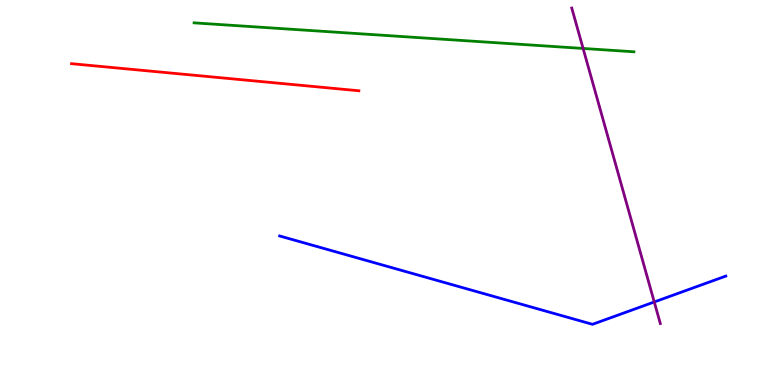[{'lines': ['blue', 'red'], 'intersections': []}, {'lines': ['green', 'red'], 'intersections': []}, {'lines': ['purple', 'red'], 'intersections': []}, {'lines': ['blue', 'green'], 'intersections': []}, {'lines': ['blue', 'purple'], 'intersections': [{'x': 8.44, 'y': 2.16}]}, {'lines': ['green', 'purple'], 'intersections': [{'x': 7.52, 'y': 8.74}]}]